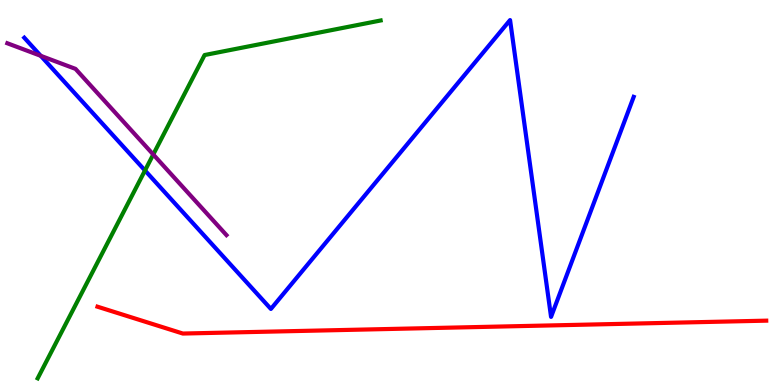[{'lines': ['blue', 'red'], 'intersections': []}, {'lines': ['green', 'red'], 'intersections': []}, {'lines': ['purple', 'red'], 'intersections': []}, {'lines': ['blue', 'green'], 'intersections': [{'x': 1.87, 'y': 5.57}]}, {'lines': ['blue', 'purple'], 'intersections': [{'x': 0.526, 'y': 8.55}]}, {'lines': ['green', 'purple'], 'intersections': [{'x': 1.98, 'y': 5.99}]}]